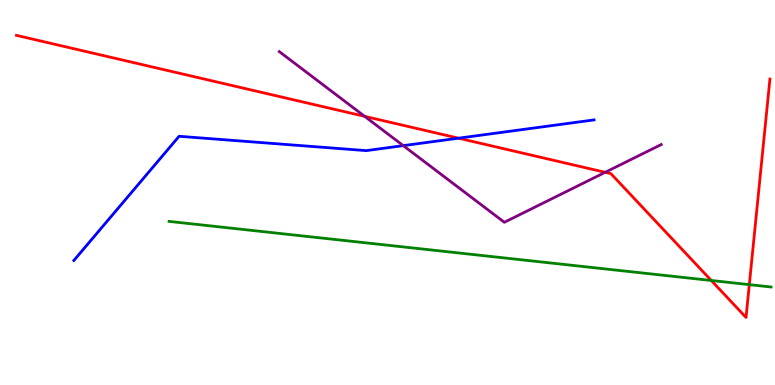[{'lines': ['blue', 'red'], 'intersections': [{'x': 5.92, 'y': 6.41}]}, {'lines': ['green', 'red'], 'intersections': [{'x': 9.18, 'y': 2.71}, {'x': 9.67, 'y': 2.61}]}, {'lines': ['purple', 'red'], 'intersections': [{'x': 4.71, 'y': 6.98}, {'x': 7.81, 'y': 5.52}]}, {'lines': ['blue', 'green'], 'intersections': []}, {'lines': ['blue', 'purple'], 'intersections': [{'x': 5.2, 'y': 6.22}]}, {'lines': ['green', 'purple'], 'intersections': []}]